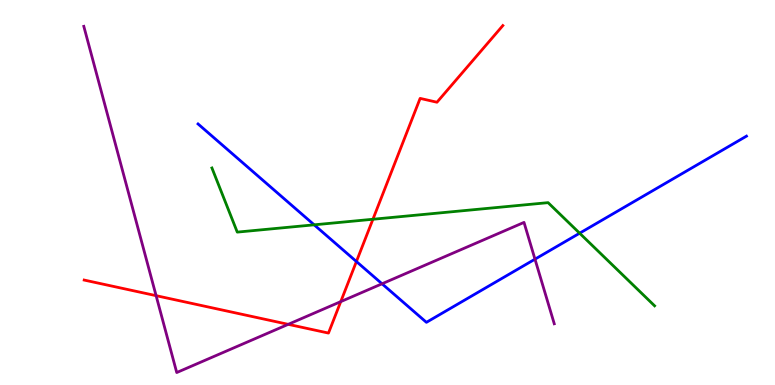[{'lines': ['blue', 'red'], 'intersections': [{'x': 4.6, 'y': 3.21}]}, {'lines': ['green', 'red'], 'intersections': [{'x': 4.81, 'y': 4.31}]}, {'lines': ['purple', 'red'], 'intersections': [{'x': 2.01, 'y': 2.32}, {'x': 3.72, 'y': 1.58}, {'x': 4.4, 'y': 2.17}]}, {'lines': ['blue', 'green'], 'intersections': [{'x': 4.05, 'y': 4.16}, {'x': 7.48, 'y': 3.94}]}, {'lines': ['blue', 'purple'], 'intersections': [{'x': 4.93, 'y': 2.63}, {'x': 6.9, 'y': 3.27}]}, {'lines': ['green', 'purple'], 'intersections': []}]